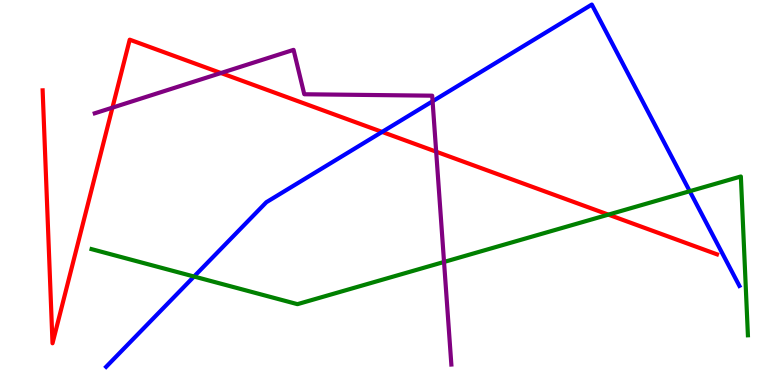[{'lines': ['blue', 'red'], 'intersections': [{'x': 4.93, 'y': 6.57}]}, {'lines': ['green', 'red'], 'intersections': [{'x': 7.85, 'y': 4.43}]}, {'lines': ['purple', 'red'], 'intersections': [{'x': 1.45, 'y': 7.2}, {'x': 2.85, 'y': 8.1}, {'x': 5.63, 'y': 6.06}]}, {'lines': ['blue', 'green'], 'intersections': [{'x': 2.5, 'y': 2.82}, {'x': 8.9, 'y': 5.03}]}, {'lines': ['blue', 'purple'], 'intersections': [{'x': 5.58, 'y': 7.37}]}, {'lines': ['green', 'purple'], 'intersections': [{'x': 5.73, 'y': 3.2}]}]